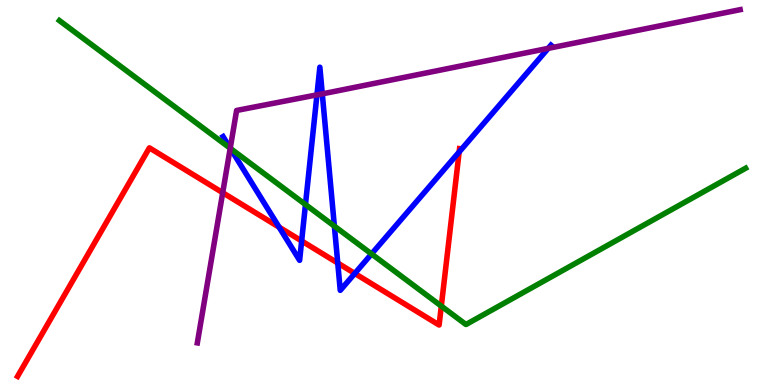[{'lines': ['blue', 'red'], 'intersections': [{'x': 3.6, 'y': 4.1}, {'x': 3.89, 'y': 3.74}, {'x': 4.36, 'y': 3.17}, {'x': 4.58, 'y': 2.9}, {'x': 5.92, 'y': 6.05}]}, {'lines': ['green', 'red'], 'intersections': [{'x': 5.69, 'y': 2.05}]}, {'lines': ['purple', 'red'], 'intersections': [{'x': 2.87, 'y': 4.99}]}, {'lines': ['blue', 'green'], 'intersections': [{'x': 2.97, 'y': 6.15}, {'x': 3.94, 'y': 4.69}, {'x': 4.31, 'y': 4.13}, {'x': 4.79, 'y': 3.4}]}, {'lines': ['blue', 'purple'], 'intersections': [{'x': 2.97, 'y': 6.15}, {'x': 4.09, 'y': 7.54}, {'x': 4.16, 'y': 7.56}, {'x': 7.07, 'y': 8.74}]}, {'lines': ['green', 'purple'], 'intersections': [{'x': 2.97, 'y': 6.15}]}]